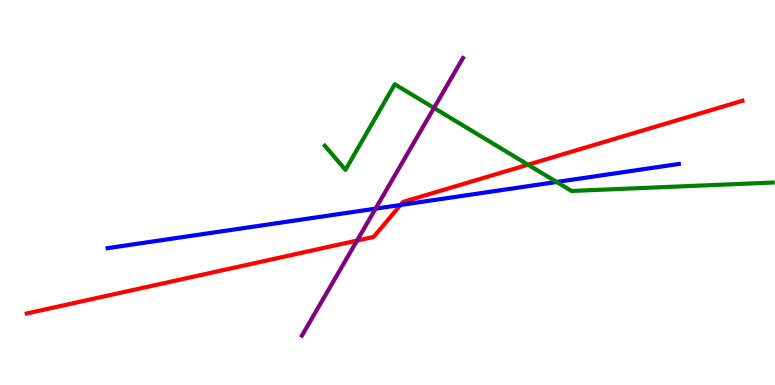[{'lines': ['blue', 'red'], 'intersections': [{'x': 5.17, 'y': 4.68}]}, {'lines': ['green', 'red'], 'intersections': [{'x': 6.81, 'y': 5.72}]}, {'lines': ['purple', 'red'], 'intersections': [{'x': 4.61, 'y': 3.75}]}, {'lines': ['blue', 'green'], 'intersections': [{'x': 7.18, 'y': 5.27}]}, {'lines': ['blue', 'purple'], 'intersections': [{'x': 4.85, 'y': 4.58}]}, {'lines': ['green', 'purple'], 'intersections': [{'x': 5.6, 'y': 7.2}]}]